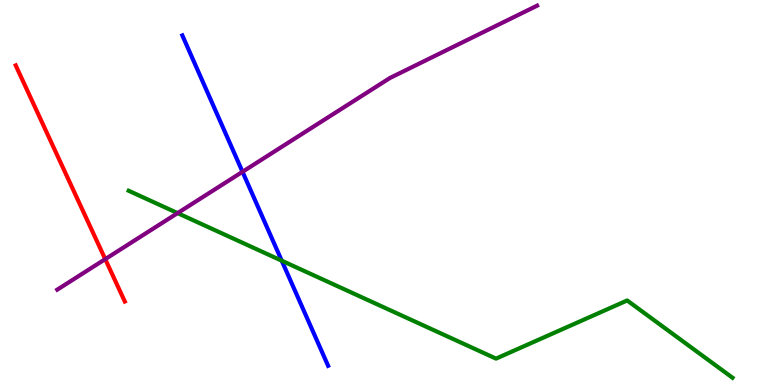[{'lines': ['blue', 'red'], 'intersections': []}, {'lines': ['green', 'red'], 'intersections': []}, {'lines': ['purple', 'red'], 'intersections': [{'x': 1.36, 'y': 3.27}]}, {'lines': ['blue', 'green'], 'intersections': [{'x': 3.64, 'y': 3.23}]}, {'lines': ['blue', 'purple'], 'intersections': [{'x': 3.13, 'y': 5.54}]}, {'lines': ['green', 'purple'], 'intersections': [{'x': 2.29, 'y': 4.46}]}]